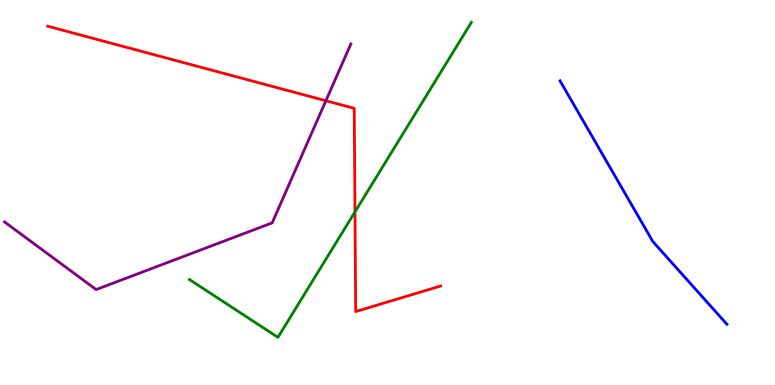[{'lines': ['blue', 'red'], 'intersections': []}, {'lines': ['green', 'red'], 'intersections': [{'x': 4.58, 'y': 4.5}]}, {'lines': ['purple', 'red'], 'intersections': [{'x': 4.21, 'y': 7.38}]}, {'lines': ['blue', 'green'], 'intersections': []}, {'lines': ['blue', 'purple'], 'intersections': []}, {'lines': ['green', 'purple'], 'intersections': []}]